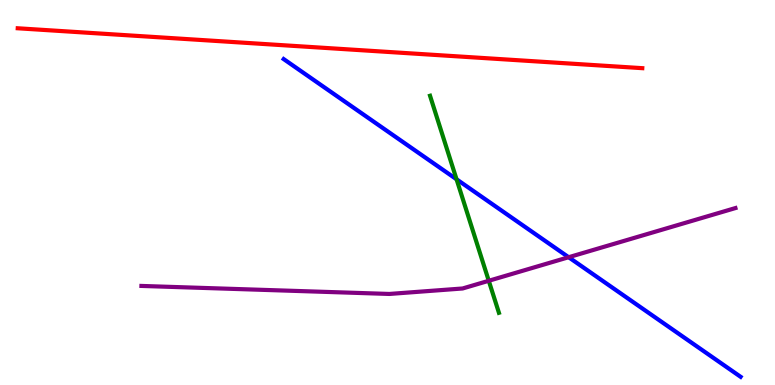[{'lines': ['blue', 'red'], 'intersections': []}, {'lines': ['green', 'red'], 'intersections': []}, {'lines': ['purple', 'red'], 'intersections': []}, {'lines': ['blue', 'green'], 'intersections': [{'x': 5.89, 'y': 5.34}]}, {'lines': ['blue', 'purple'], 'intersections': [{'x': 7.34, 'y': 3.32}]}, {'lines': ['green', 'purple'], 'intersections': [{'x': 6.31, 'y': 2.71}]}]